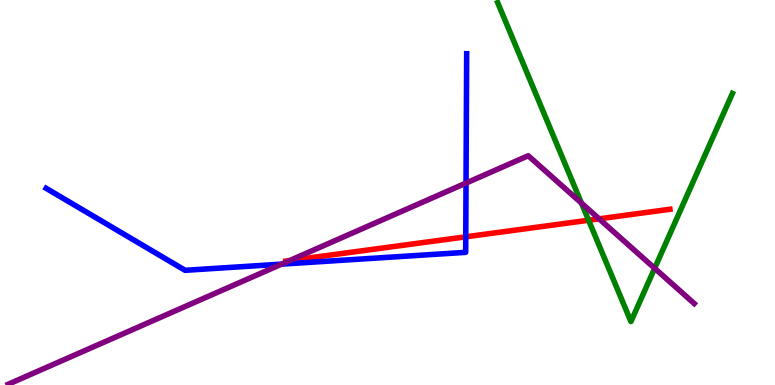[{'lines': ['blue', 'red'], 'intersections': [{'x': 6.01, 'y': 3.85}]}, {'lines': ['green', 'red'], 'intersections': [{'x': 7.59, 'y': 4.28}]}, {'lines': ['purple', 'red'], 'intersections': [{'x': 3.74, 'y': 3.23}, {'x': 7.73, 'y': 4.32}]}, {'lines': ['blue', 'green'], 'intersections': []}, {'lines': ['blue', 'purple'], 'intersections': [{'x': 3.63, 'y': 3.14}, {'x': 6.01, 'y': 5.24}]}, {'lines': ['green', 'purple'], 'intersections': [{'x': 7.5, 'y': 4.72}, {'x': 8.45, 'y': 3.03}]}]